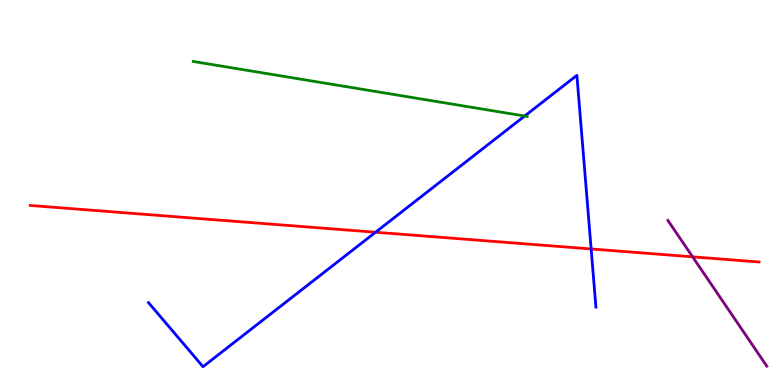[{'lines': ['blue', 'red'], 'intersections': [{'x': 4.85, 'y': 3.97}, {'x': 7.63, 'y': 3.53}]}, {'lines': ['green', 'red'], 'intersections': []}, {'lines': ['purple', 'red'], 'intersections': [{'x': 8.94, 'y': 3.33}]}, {'lines': ['blue', 'green'], 'intersections': [{'x': 6.77, 'y': 6.99}]}, {'lines': ['blue', 'purple'], 'intersections': []}, {'lines': ['green', 'purple'], 'intersections': []}]